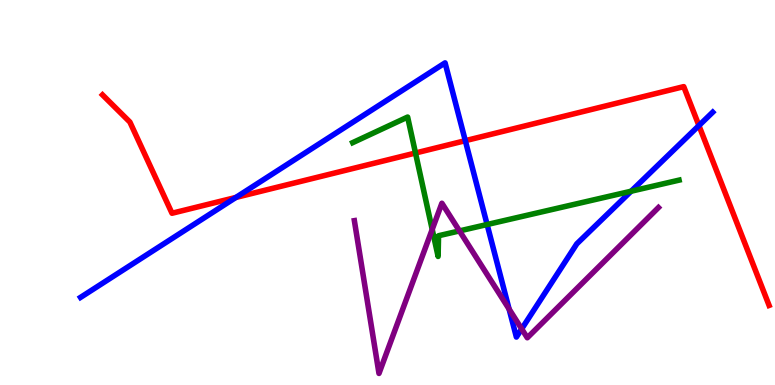[{'lines': ['blue', 'red'], 'intersections': [{'x': 3.04, 'y': 4.87}, {'x': 6.0, 'y': 6.35}, {'x': 9.02, 'y': 6.74}]}, {'lines': ['green', 'red'], 'intersections': [{'x': 5.36, 'y': 6.03}]}, {'lines': ['purple', 'red'], 'intersections': []}, {'lines': ['blue', 'green'], 'intersections': [{'x': 6.29, 'y': 4.17}, {'x': 8.14, 'y': 5.03}]}, {'lines': ['blue', 'purple'], 'intersections': [{'x': 6.57, 'y': 1.97}, {'x': 6.73, 'y': 1.46}]}, {'lines': ['green', 'purple'], 'intersections': [{'x': 5.58, 'y': 4.04}, {'x': 5.93, 'y': 4.0}]}]